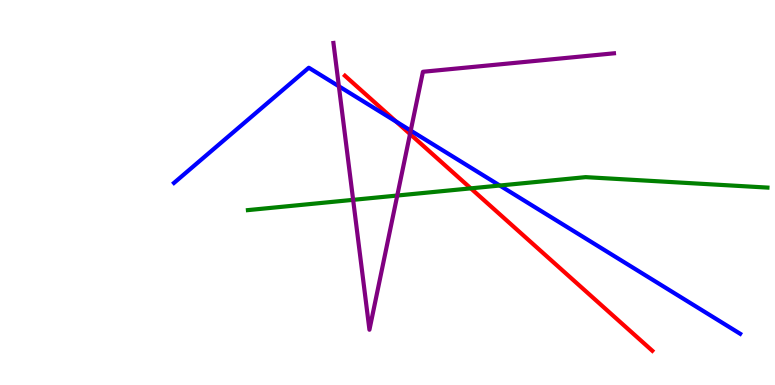[{'lines': ['blue', 'red'], 'intersections': [{'x': 5.11, 'y': 6.84}]}, {'lines': ['green', 'red'], 'intersections': [{'x': 6.07, 'y': 5.11}]}, {'lines': ['purple', 'red'], 'intersections': [{'x': 5.29, 'y': 6.52}]}, {'lines': ['blue', 'green'], 'intersections': [{'x': 6.45, 'y': 5.18}]}, {'lines': ['blue', 'purple'], 'intersections': [{'x': 4.37, 'y': 7.76}, {'x': 5.3, 'y': 6.61}]}, {'lines': ['green', 'purple'], 'intersections': [{'x': 4.56, 'y': 4.81}, {'x': 5.13, 'y': 4.92}]}]